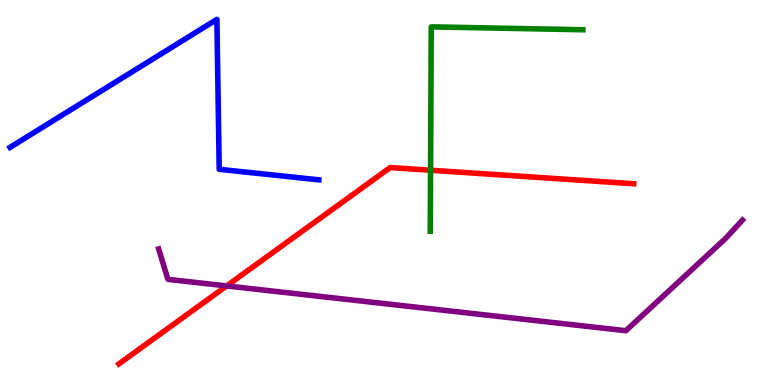[{'lines': ['blue', 'red'], 'intersections': []}, {'lines': ['green', 'red'], 'intersections': [{'x': 5.56, 'y': 5.58}]}, {'lines': ['purple', 'red'], 'intersections': [{'x': 2.92, 'y': 2.57}]}, {'lines': ['blue', 'green'], 'intersections': []}, {'lines': ['blue', 'purple'], 'intersections': []}, {'lines': ['green', 'purple'], 'intersections': []}]